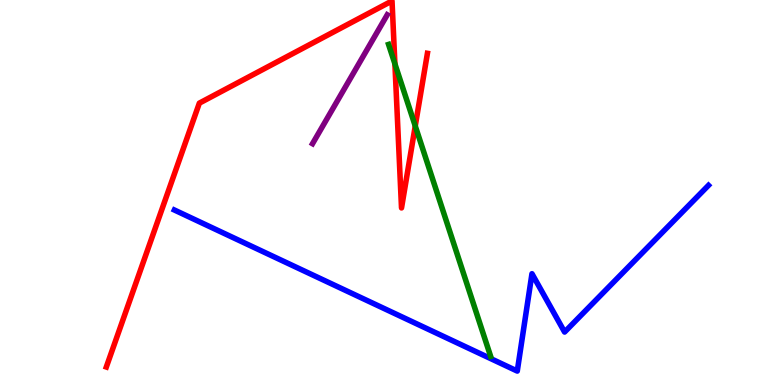[{'lines': ['blue', 'red'], 'intersections': []}, {'lines': ['green', 'red'], 'intersections': [{'x': 5.1, 'y': 8.34}, {'x': 5.36, 'y': 6.73}]}, {'lines': ['purple', 'red'], 'intersections': []}, {'lines': ['blue', 'green'], 'intersections': []}, {'lines': ['blue', 'purple'], 'intersections': []}, {'lines': ['green', 'purple'], 'intersections': []}]